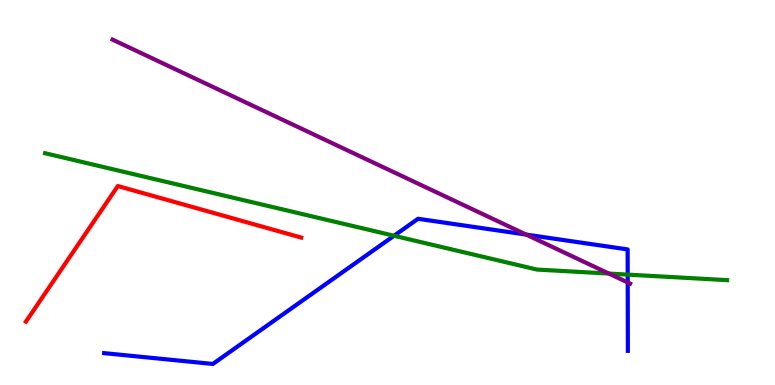[{'lines': ['blue', 'red'], 'intersections': []}, {'lines': ['green', 'red'], 'intersections': []}, {'lines': ['purple', 'red'], 'intersections': []}, {'lines': ['blue', 'green'], 'intersections': [{'x': 5.08, 'y': 3.88}, {'x': 8.1, 'y': 2.87}]}, {'lines': ['blue', 'purple'], 'intersections': [{'x': 6.79, 'y': 3.91}, {'x': 8.1, 'y': 2.66}]}, {'lines': ['green', 'purple'], 'intersections': [{'x': 7.86, 'y': 2.89}]}]